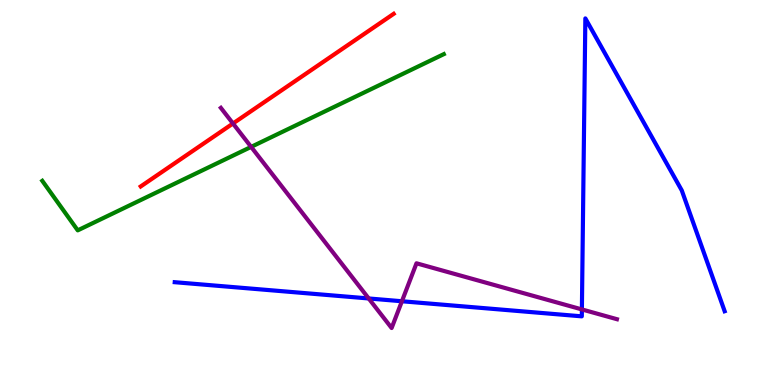[{'lines': ['blue', 'red'], 'intersections': []}, {'lines': ['green', 'red'], 'intersections': []}, {'lines': ['purple', 'red'], 'intersections': [{'x': 3.01, 'y': 6.79}]}, {'lines': ['blue', 'green'], 'intersections': []}, {'lines': ['blue', 'purple'], 'intersections': [{'x': 4.76, 'y': 2.25}, {'x': 5.19, 'y': 2.18}, {'x': 7.51, 'y': 1.96}]}, {'lines': ['green', 'purple'], 'intersections': [{'x': 3.24, 'y': 6.18}]}]